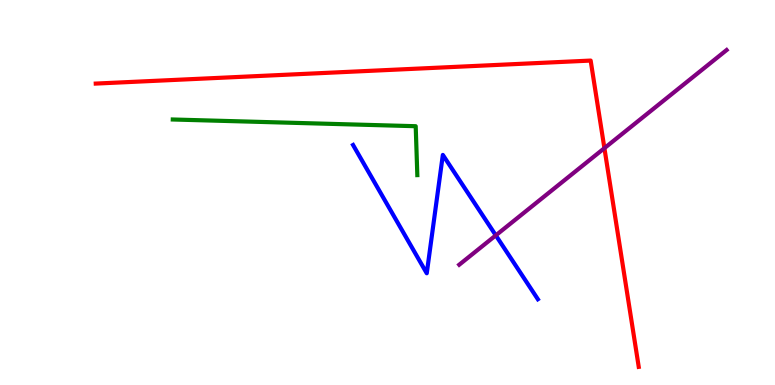[{'lines': ['blue', 'red'], 'intersections': []}, {'lines': ['green', 'red'], 'intersections': []}, {'lines': ['purple', 'red'], 'intersections': [{'x': 7.8, 'y': 6.15}]}, {'lines': ['blue', 'green'], 'intersections': []}, {'lines': ['blue', 'purple'], 'intersections': [{'x': 6.4, 'y': 3.89}]}, {'lines': ['green', 'purple'], 'intersections': []}]